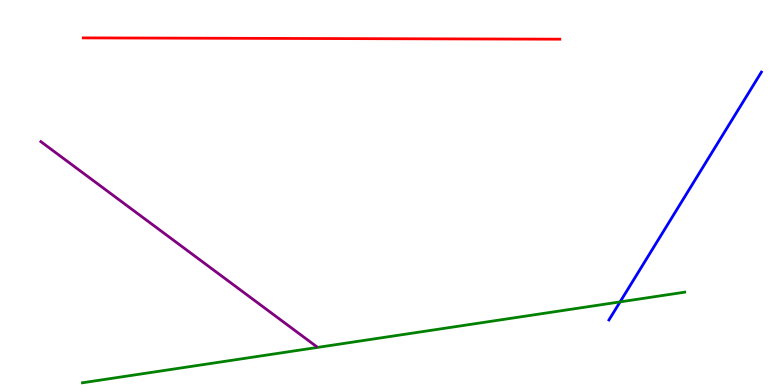[{'lines': ['blue', 'red'], 'intersections': []}, {'lines': ['green', 'red'], 'intersections': []}, {'lines': ['purple', 'red'], 'intersections': []}, {'lines': ['blue', 'green'], 'intersections': [{'x': 8.0, 'y': 2.16}]}, {'lines': ['blue', 'purple'], 'intersections': []}, {'lines': ['green', 'purple'], 'intersections': []}]